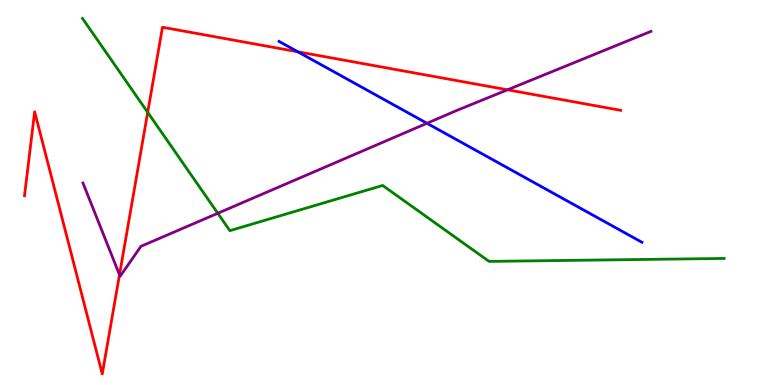[{'lines': ['blue', 'red'], 'intersections': [{'x': 3.84, 'y': 8.66}]}, {'lines': ['green', 'red'], 'intersections': [{'x': 1.91, 'y': 7.08}]}, {'lines': ['purple', 'red'], 'intersections': [{'x': 1.54, 'y': 2.86}, {'x': 6.55, 'y': 7.67}]}, {'lines': ['blue', 'green'], 'intersections': []}, {'lines': ['blue', 'purple'], 'intersections': [{'x': 5.51, 'y': 6.8}]}, {'lines': ['green', 'purple'], 'intersections': [{'x': 2.81, 'y': 4.46}]}]